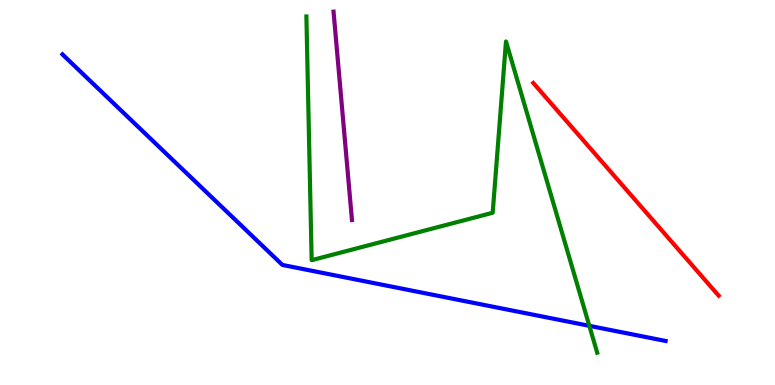[{'lines': ['blue', 'red'], 'intersections': []}, {'lines': ['green', 'red'], 'intersections': []}, {'lines': ['purple', 'red'], 'intersections': []}, {'lines': ['blue', 'green'], 'intersections': [{'x': 7.6, 'y': 1.54}]}, {'lines': ['blue', 'purple'], 'intersections': []}, {'lines': ['green', 'purple'], 'intersections': []}]